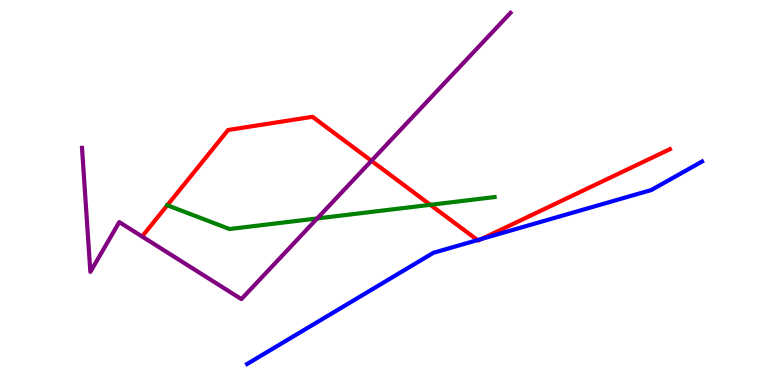[{'lines': ['blue', 'red'], 'intersections': [{'x': 6.16, 'y': 3.76}, {'x': 6.22, 'y': 3.8}]}, {'lines': ['green', 'red'], 'intersections': [{'x': 2.16, 'y': 4.67}, {'x': 5.55, 'y': 4.68}]}, {'lines': ['purple', 'red'], 'intersections': [{'x': 4.79, 'y': 5.82}]}, {'lines': ['blue', 'green'], 'intersections': []}, {'lines': ['blue', 'purple'], 'intersections': []}, {'lines': ['green', 'purple'], 'intersections': [{'x': 4.09, 'y': 4.33}]}]